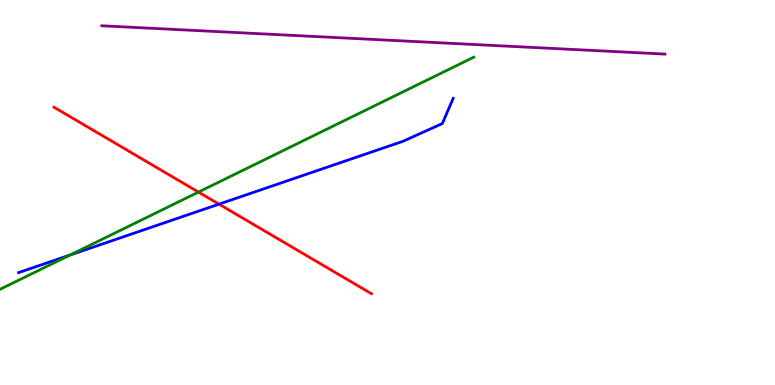[{'lines': ['blue', 'red'], 'intersections': [{'x': 2.83, 'y': 4.7}]}, {'lines': ['green', 'red'], 'intersections': [{'x': 2.56, 'y': 5.01}]}, {'lines': ['purple', 'red'], 'intersections': []}, {'lines': ['blue', 'green'], 'intersections': [{'x': 0.903, 'y': 3.37}]}, {'lines': ['blue', 'purple'], 'intersections': []}, {'lines': ['green', 'purple'], 'intersections': []}]